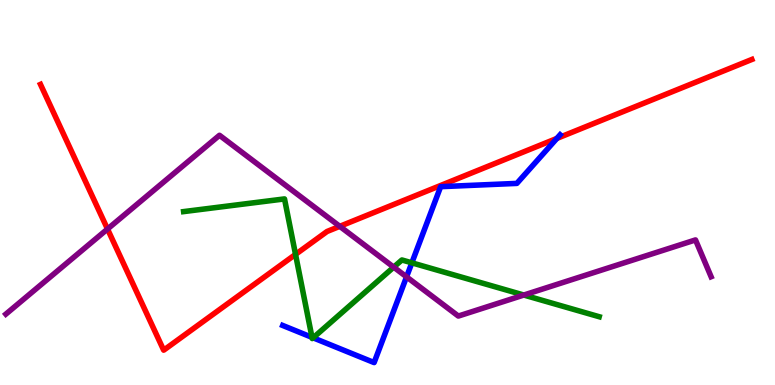[{'lines': ['blue', 'red'], 'intersections': [{'x': 7.19, 'y': 6.4}]}, {'lines': ['green', 'red'], 'intersections': [{'x': 3.81, 'y': 3.39}]}, {'lines': ['purple', 'red'], 'intersections': [{'x': 1.39, 'y': 4.05}, {'x': 4.38, 'y': 4.12}]}, {'lines': ['blue', 'green'], 'intersections': [{'x': 4.03, 'y': 1.24}, {'x': 4.04, 'y': 1.23}, {'x': 5.31, 'y': 3.17}]}, {'lines': ['blue', 'purple'], 'intersections': [{'x': 5.25, 'y': 2.81}]}, {'lines': ['green', 'purple'], 'intersections': [{'x': 5.08, 'y': 3.06}, {'x': 6.76, 'y': 2.34}]}]